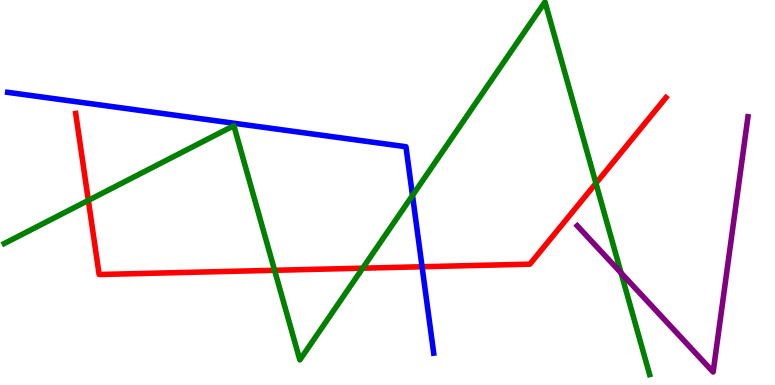[{'lines': ['blue', 'red'], 'intersections': [{'x': 5.45, 'y': 3.07}]}, {'lines': ['green', 'red'], 'intersections': [{'x': 1.14, 'y': 4.8}, {'x': 3.54, 'y': 2.98}, {'x': 4.68, 'y': 3.03}, {'x': 7.69, 'y': 5.24}]}, {'lines': ['purple', 'red'], 'intersections': []}, {'lines': ['blue', 'green'], 'intersections': [{'x': 5.32, 'y': 4.92}]}, {'lines': ['blue', 'purple'], 'intersections': []}, {'lines': ['green', 'purple'], 'intersections': [{'x': 8.01, 'y': 2.91}]}]